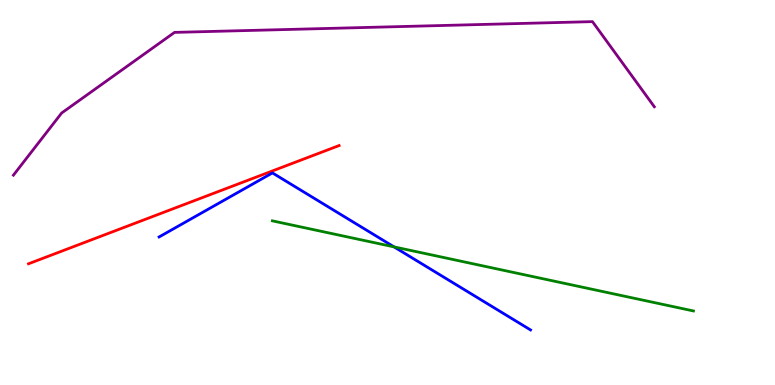[{'lines': ['blue', 'red'], 'intersections': []}, {'lines': ['green', 'red'], 'intersections': []}, {'lines': ['purple', 'red'], 'intersections': []}, {'lines': ['blue', 'green'], 'intersections': [{'x': 5.08, 'y': 3.59}]}, {'lines': ['blue', 'purple'], 'intersections': []}, {'lines': ['green', 'purple'], 'intersections': []}]